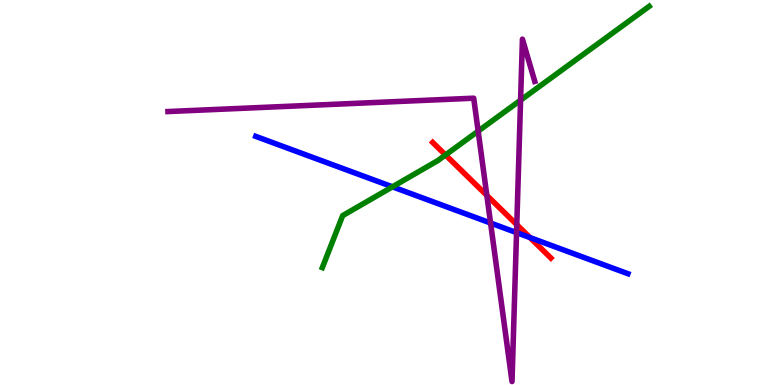[{'lines': ['blue', 'red'], 'intersections': [{'x': 6.84, 'y': 3.83}]}, {'lines': ['green', 'red'], 'intersections': [{'x': 5.75, 'y': 5.98}]}, {'lines': ['purple', 'red'], 'intersections': [{'x': 6.28, 'y': 4.93}, {'x': 6.67, 'y': 4.16}]}, {'lines': ['blue', 'green'], 'intersections': [{'x': 5.06, 'y': 5.15}]}, {'lines': ['blue', 'purple'], 'intersections': [{'x': 6.33, 'y': 4.21}, {'x': 6.67, 'y': 3.96}]}, {'lines': ['green', 'purple'], 'intersections': [{'x': 6.17, 'y': 6.59}, {'x': 6.72, 'y': 7.4}]}]